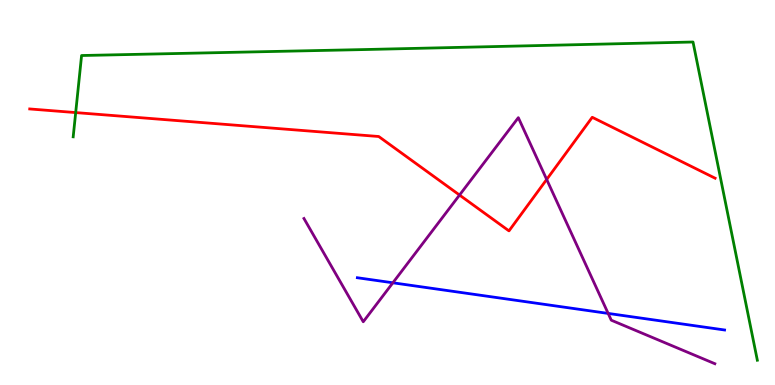[{'lines': ['blue', 'red'], 'intersections': []}, {'lines': ['green', 'red'], 'intersections': [{'x': 0.977, 'y': 7.08}]}, {'lines': ['purple', 'red'], 'intersections': [{'x': 5.93, 'y': 4.93}, {'x': 7.05, 'y': 5.34}]}, {'lines': ['blue', 'green'], 'intersections': []}, {'lines': ['blue', 'purple'], 'intersections': [{'x': 5.07, 'y': 2.65}, {'x': 7.85, 'y': 1.86}]}, {'lines': ['green', 'purple'], 'intersections': []}]